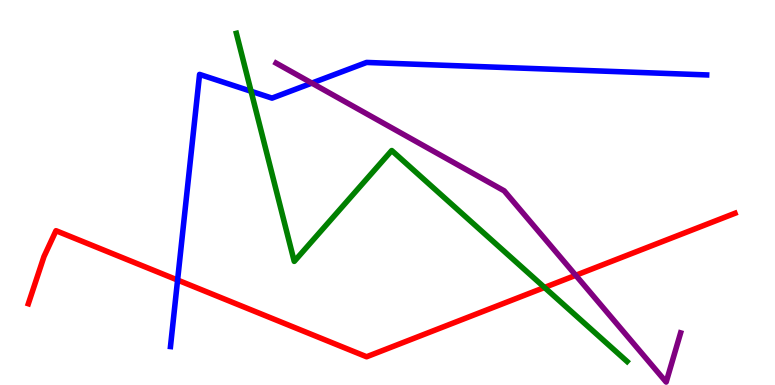[{'lines': ['blue', 'red'], 'intersections': [{'x': 2.29, 'y': 2.73}]}, {'lines': ['green', 'red'], 'intersections': [{'x': 7.03, 'y': 2.53}]}, {'lines': ['purple', 'red'], 'intersections': [{'x': 7.43, 'y': 2.85}]}, {'lines': ['blue', 'green'], 'intersections': [{'x': 3.24, 'y': 7.63}]}, {'lines': ['blue', 'purple'], 'intersections': [{'x': 4.02, 'y': 7.84}]}, {'lines': ['green', 'purple'], 'intersections': []}]